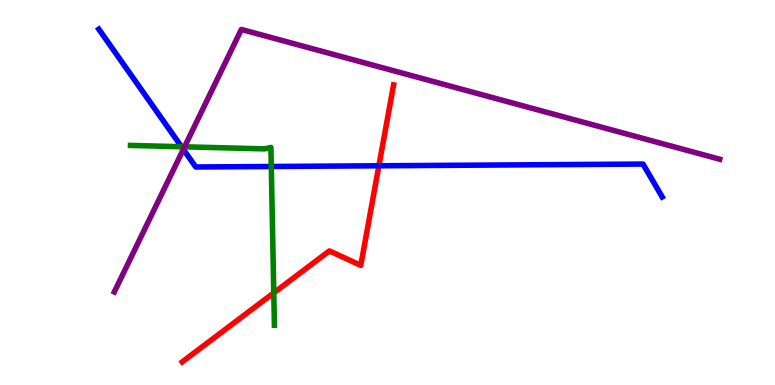[{'lines': ['blue', 'red'], 'intersections': [{'x': 4.89, 'y': 5.69}]}, {'lines': ['green', 'red'], 'intersections': [{'x': 3.53, 'y': 2.39}]}, {'lines': ['purple', 'red'], 'intersections': []}, {'lines': ['blue', 'green'], 'intersections': [{'x': 2.34, 'y': 6.19}, {'x': 3.5, 'y': 5.68}]}, {'lines': ['blue', 'purple'], 'intersections': [{'x': 2.37, 'y': 6.12}]}, {'lines': ['green', 'purple'], 'intersections': [{'x': 2.38, 'y': 6.19}]}]